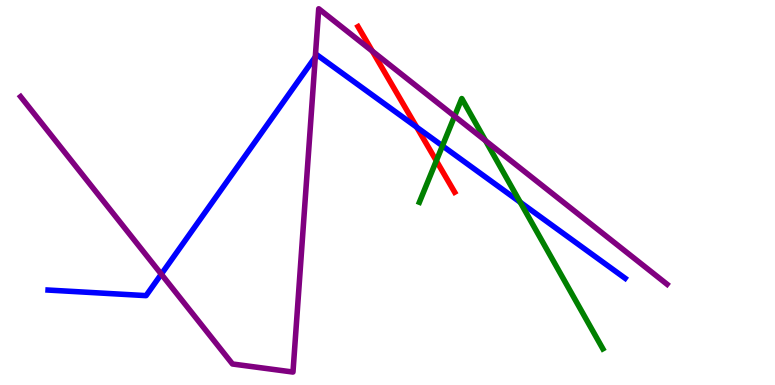[{'lines': ['blue', 'red'], 'intersections': [{'x': 5.38, 'y': 6.7}]}, {'lines': ['green', 'red'], 'intersections': [{'x': 5.63, 'y': 5.82}]}, {'lines': ['purple', 'red'], 'intersections': [{'x': 4.8, 'y': 8.67}]}, {'lines': ['blue', 'green'], 'intersections': [{'x': 5.71, 'y': 6.21}, {'x': 6.71, 'y': 4.75}]}, {'lines': ['blue', 'purple'], 'intersections': [{'x': 2.08, 'y': 2.88}, {'x': 4.07, 'y': 8.52}]}, {'lines': ['green', 'purple'], 'intersections': [{'x': 5.87, 'y': 6.98}, {'x': 6.27, 'y': 6.35}]}]